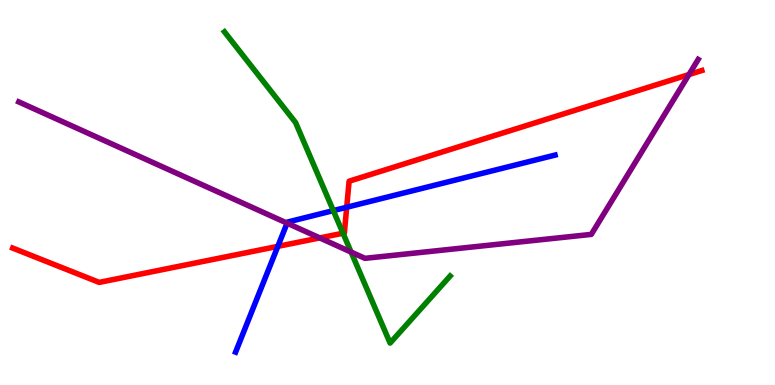[{'lines': ['blue', 'red'], 'intersections': [{'x': 3.58, 'y': 3.6}, {'x': 4.47, 'y': 4.62}]}, {'lines': ['green', 'red'], 'intersections': [{'x': 4.43, 'y': 3.94}]}, {'lines': ['purple', 'red'], 'intersections': [{'x': 4.13, 'y': 3.82}, {'x': 8.89, 'y': 8.06}]}, {'lines': ['blue', 'green'], 'intersections': [{'x': 4.3, 'y': 4.53}]}, {'lines': ['blue', 'purple'], 'intersections': [{'x': 3.7, 'y': 4.2}]}, {'lines': ['green', 'purple'], 'intersections': [{'x': 4.53, 'y': 3.45}]}]